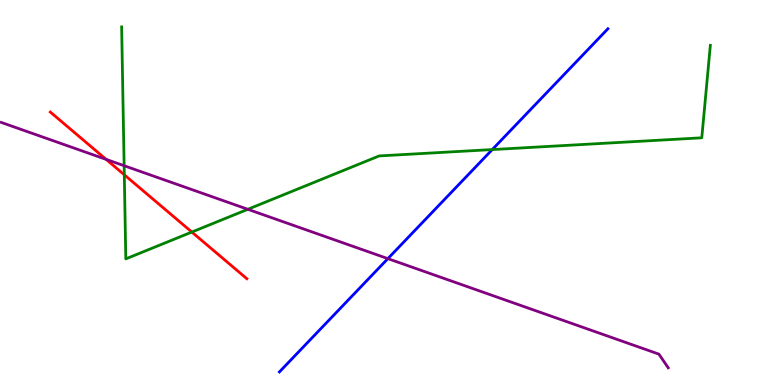[{'lines': ['blue', 'red'], 'intersections': []}, {'lines': ['green', 'red'], 'intersections': [{'x': 1.6, 'y': 5.46}, {'x': 2.48, 'y': 3.97}]}, {'lines': ['purple', 'red'], 'intersections': [{'x': 1.37, 'y': 5.86}]}, {'lines': ['blue', 'green'], 'intersections': [{'x': 6.35, 'y': 6.12}]}, {'lines': ['blue', 'purple'], 'intersections': [{'x': 5.0, 'y': 3.28}]}, {'lines': ['green', 'purple'], 'intersections': [{'x': 1.6, 'y': 5.7}, {'x': 3.2, 'y': 4.56}]}]